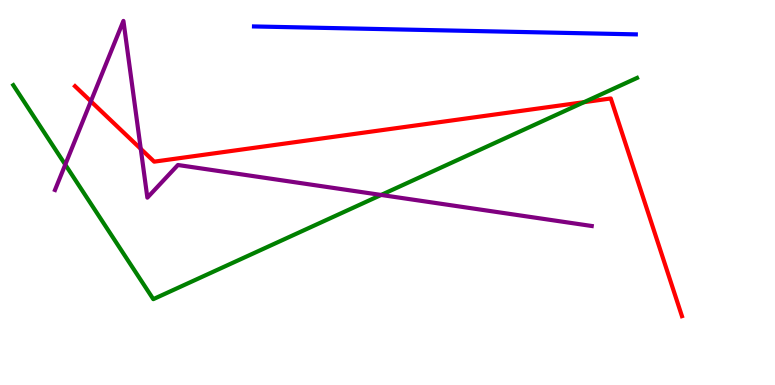[{'lines': ['blue', 'red'], 'intersections': []}, {'lines': ['green', 'red'], 'intersections': [{'x': 7.54, 'y': 7.35}]}, {'lines': ['purple', 'red'], 'intersections': [{'x': 1.17, 'y': 7.37}, {'x': 1.82, 'y': 6.13}]}, {'lines': ['blue', 'green'], 'intersections': []}, {'lines': ['blue', 'purple'], 'intersections': []}, {'lines': ['green', 'purple'], 'intersections': [{'x': 0.842, 'y': 5.72}, {'x': 4.92, 'y': 4.94}]}]